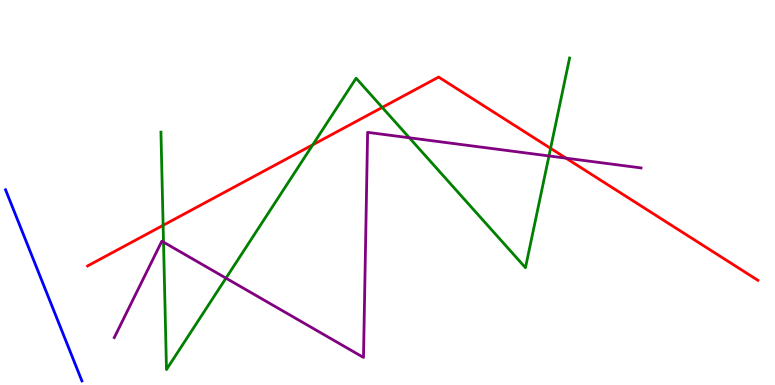[{'lines': ['blue', 'red'], 'intersections': []}, {'lines': ['green', 'red'], 'intersections': [{'x': 2.1, 'y': 4.15}, {'x': 4.04, 'y': 6.24}, {'x': 4.93, 'y': 7.21}, {'x': 7.1, 'y': 6.15}]}, {'lines': ['purple', 'red'], 'intersections': [{'x': 7.3, 'y': 5.89}]}, {'lines': ['blue', 'green'], 'intersections': []}, {'lines': ['blue', 'purple'], 'intersections': []}, {'lines': ['green', 'purple'], 'intersections': [{'x': 2.11, 'y': 3.71}, {'x': 2.92, 'y': 2.78}, {'x': 5.28, 'y': 6.42}, {'x': 7.08, 'y': 5.95}]}]